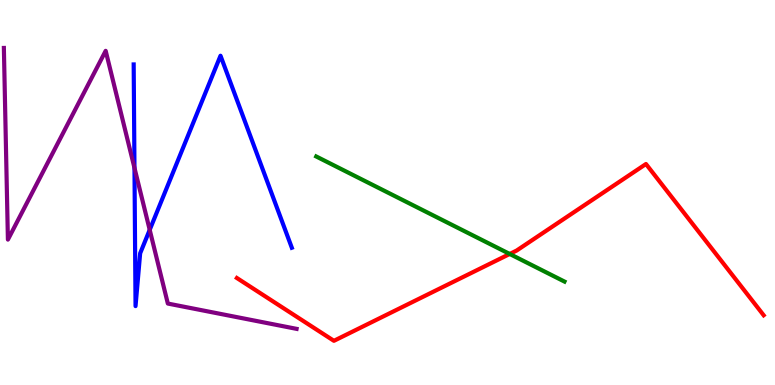[{'lines': ['blue', 'red'], 'intersections': []}, {'lines': ['green', 'red'], 'intersections': [{'x': 6.58, 'y': 3.4}]}, {'lines': ['purple', 'red'], 'intersections': []}, {'lines': ['blue', 'green'], 'intersections': []}, {'lines': ['blue', 'purple'], 'intersections': [{'x': 1.74, 'y': 5.64}, {'x': 1.93, 'y': 4.03}]}, {'lines': ['green', 'purple'], 'intersections': []}]